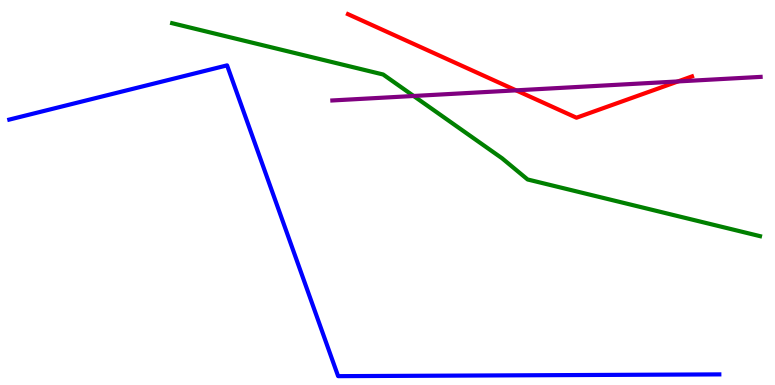[{'lines': ['blue', 'red'], 'intersections': []}, {'lines': ['green', 'red'], 'intersections': []}, {'lines': ['purple', 'red'], 'intersections': [{'x': 6.66, 'y': 7.65}, {'x': 8.75, 'y': 7.88}]}, {'lines': ['blue', 'green'], 'intersections': []}, {'lines': ['blue', 'purple'], 'intersections': []}, {'lines': ['green', 'purple'], 'intersections': [{'x': 5.34, 'y': 7.51}]}]